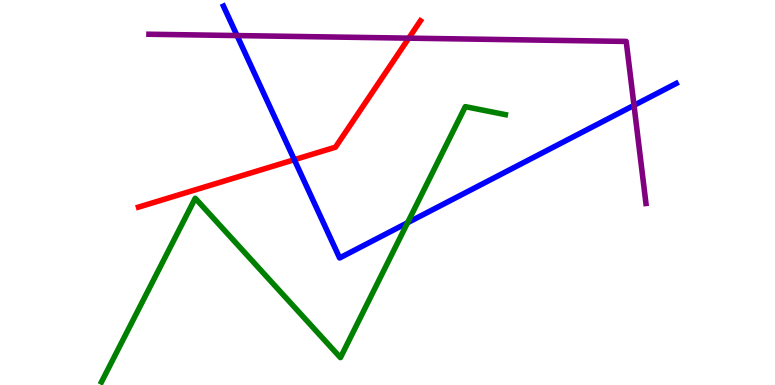[{'lines': ['blue', 'red'], 'intersections': [{'x': 3.8, 'y': 5.85}]}, {'lines': ['green', 'red'], 'intersections': []}, {'lines': ['purple', 'red'], 'intersections': [{'x': 5.27, 'y': 9.01}]}, {'lines': ['blue', 'green'], 'intersections': [{'x': 5.26, 'y': 4.21}]}, {'lines': ['blue', 'purple'], 'intersections': [{'x': 3.06, 'y': 9.08}, {'x': 8.18, 'y': 7.26}]}, {'lines': ['green', 'purple'], 'intersections': []}]